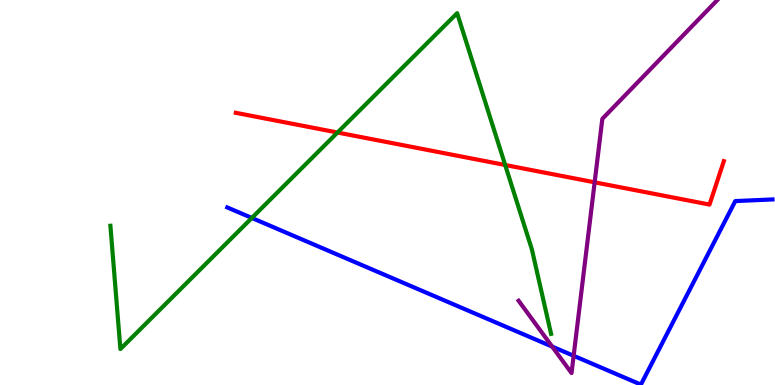[{'lines': ['blue', 'red'], 'intersections': []}, {'lines': ['green', 'red'], 'intersections': [{'x': 4.35, 'y': 6.56}, {'x': 6.52, 'y': 5.71}]}, {'lines': ['purple', 'red'], 'intersections': [{'x': 7.67, 'y': 5.26}]}, {'lines': ['blue', 'green'], 'intersections': [{'x': 3.25, 'y': 4.34}]}, {'lines': ['blue', 'purple'], 'intersections': [{'x': 7.12, 'y': 0.998}, {'x': 7.4, 'y': 0.759}]}, {'lines': ['green', 'purple'], 'intersections': []}]